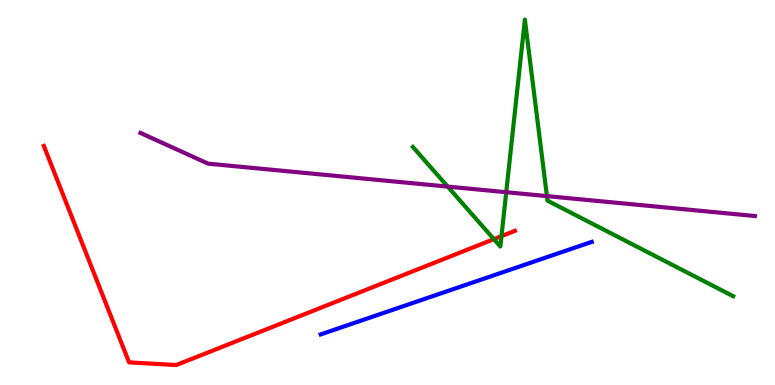[{'lines': ['blue', 'red'], 'intersections': []}, {'lines': ['green', 'red'], 'intersections': [{'x': 6.37, 'y': 3.79}, {'x': 6.47, 'y': 3.87}]}, {'lines': ['purple', 'red'], 'intersections': []}, {'lines': ['blue', 'green'], 'intersections': []}, {'lines': ['blue', 'purple'], 'intersections': []}, {'lines': ['green', 'purple'], 'intersections': [{'x': 5.78, 'y': 5.15}, {'x': 6.53, 'y': 5.01}, {'x': 7.06, 'y': 4.91}]}]